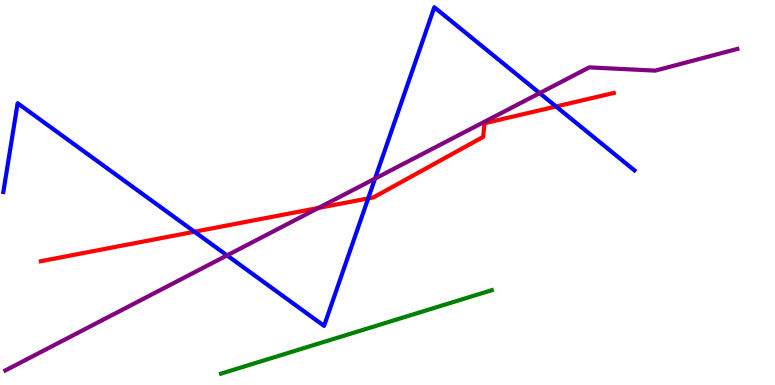[{'lines': ['blue', 'red'], 'intersections': [{'x': 2.51, 'y': 3.98}, {'x': 4.75, 'y': 4.85}, {'x': 7.18, 'y': 7.23}]}, {'lines': ['green', 'red'], 'intersections': []}, {'lines': ['purple', 'red'], 'intersections': [{'x': 4.11, 'y': 4.6}]}, {'lines': ['blue', 'green'], 'intersections': []}, {'lines': ['blue', 'purple'], 'intersections': [{'x': 2.93, 'y': 3.37}, {'x': 4.84, 'y': 5.36}, {'x': 6.96, 'y': 7.58}]}, {'lines': ['green', 'purple'], 'intersections': []}]